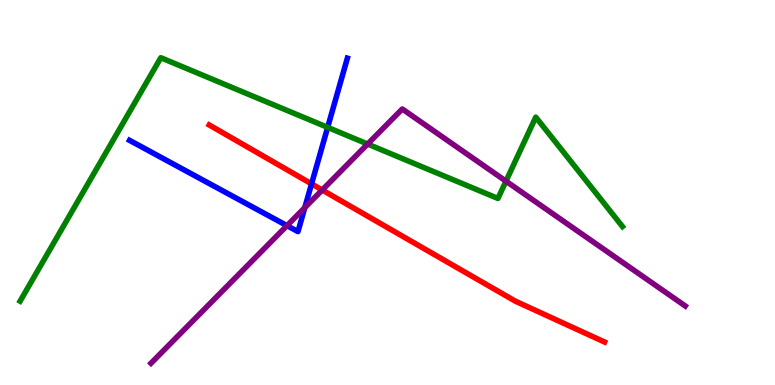[{'lines': ['blue', 'red'], 'intersections': [{'x': 4.02, 'y': 5.22}]}, {'lines': ['green', 'red'], 'intersections': []}, {'lines': ['purple', 'red'], 'intersections': [{'x': 4.16, 'y': 5.07}]}, {'lines': ['blue', 'green'], 'intersections': [{'x': 4.23, 'y': 6.69}]}, {'lines': ['blue', 'purple'], 'intersections': [{'x': 3.7, 'y': 4.14}, {'x': 3.93, 'y': 4.61}]}, {'lines': ['green', 'purple'], 'intersections': [{'x': 4.74, 'y': 6.26}, {'x': 6.53, 'y': 5.29}]}]